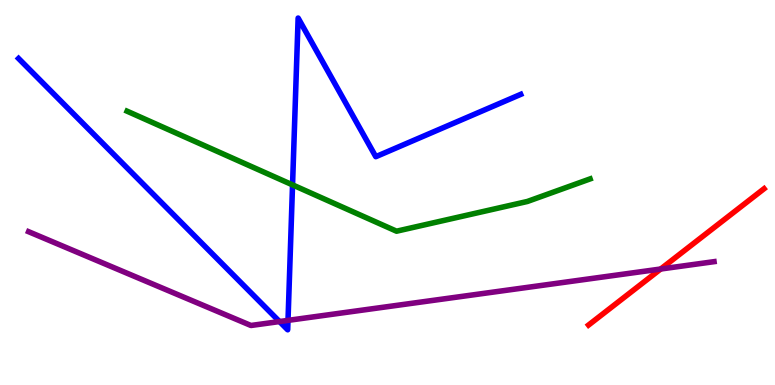[{'lines': ['blue', 'red'], 'intersections': []}, {'lines': ['green', 'red'], 'intersections': []}, {'lines': ['purple', 'red'], 'intersections': [{'x': 8.52, 'y': 3.01}]}, {'lines': ['blue', 'green'], 'intersections': [{'x': 3.77, 'y': 5.2}]}, {'lines': ['blue', 'purple'], 'intersections': [{'x': 3.61, 'y': 1.65}, {'x': 3.72, 'y': 1.68}]}, {'lines': ['green', 'purple'], 'intersections': []}]